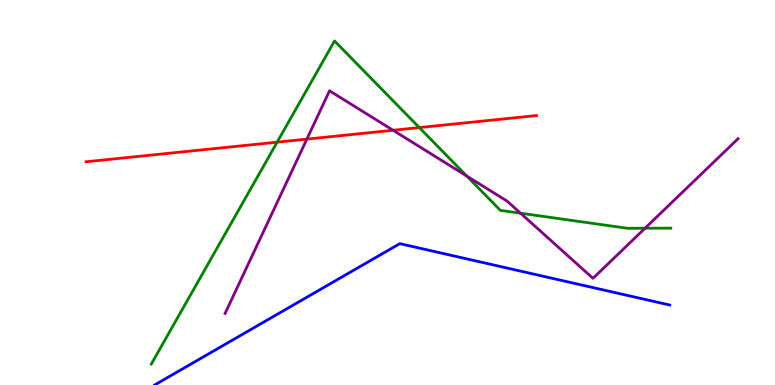[{'lines': ['blue', 'red'], 'intersections': []}, {'lines': ['green', 'red'], 'intersections': [{'x': 3.58, 'y': 6.31}, {'x': 5.41, 'y': 6.69}]}, {'lines': ['purple', 'red'], 'intersections': [{'x': 3.96, 'y': 6.39}, {'x': 5.07, 'y': 6.62}]}, {'lines': ['blue', 'green'], 'intersections': []}, {'lines': ['blue', 'purple'], 'intersections': []}, {'lines': ['green', 'purple'], 'intersections': [{'x': 6.02, 'y': 5.43}, {'x': 6.72, 'y': 4.46}, {'x': 8.32, 'y': 4.07}]}]